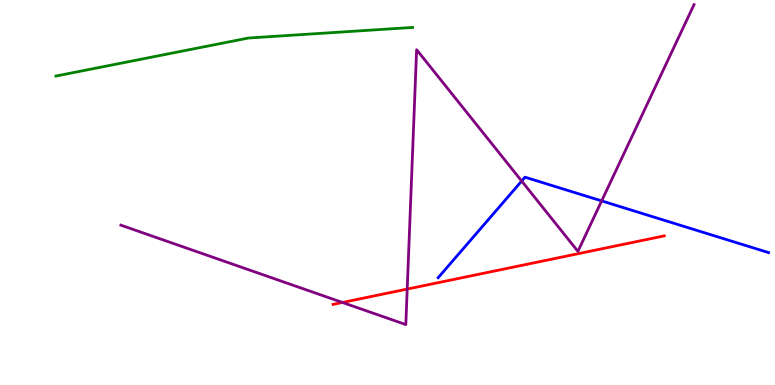[{'lines': ['blue', 'red'], 'intersections': []}, {'lines': ['green', 'red'], 'intersections': []}, {'lines': ['purple', 'red'], 'intersections': [{'x': 4.42, 'y': 2.14}, {'x': 5.25, 'y': 2.49}]}, {'lines': ['blue', 'green'], 'intersections': []}, {'lines': ['blue', 'purple'], 'intersections': [{'x': 6.73, 'y': 5.3}, {'x': 7.76, 'y': 4.78}]}, {'lines': ['green', 'purple'], 'intersections': []}]